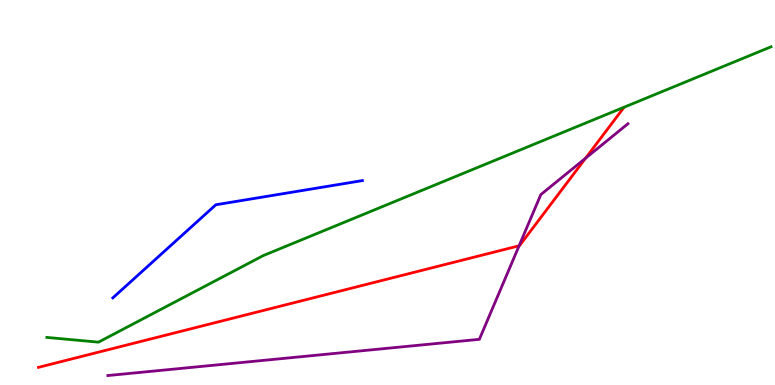[{'lines': ['blue', 'red'], 'intersections': []}, {'lines': ['green', 'red'], 'intersections': []}, {'lines': ['purple', 'red'], 'intersections': [{'x': 6.7, 'y': 3.62}, {'x': 7.56, 'y': 5.89}]}, {'lines': ['blue', 'green'], 'intersections': []}, {'lines': ['blue', 'purple'], 'intersections': []}, {'lines': ['green', 'purple'], 'intersections': []}]